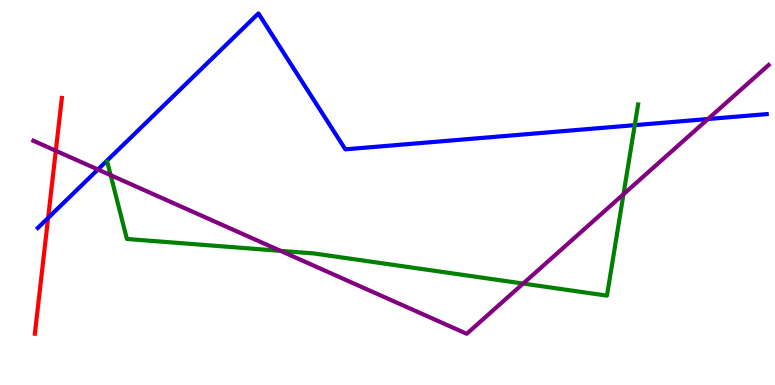[{'lines': ['blue', 'red'], 'intersections': [{'x': 0.621, 'y': 4.34}]}, {'lines': ['green', 'red'], 'intersections': []}, {'lines': ['purple', 'red'], 'intersections': [{'x': 0.72, 'y': 6.08}]}, {'lines': ['blue', 'green'], 'intersections': [{'x': 8.19, 'y': 6.75}]}, {'lines': ['blue', 'purple'], 'intersections': [{'x': 1.26, 'y': 5.6}, {'x': 9.14, 'y': 6.91}]}, {'lines': ['green', 'purple'], 'intersections': [{'x': 1.43, 'y': 5.45}, {'x': 3.62, 'y': 3.48}, {'x': 6.75, 'y': 2.63}, {'x': 8.04, 'y': 4.95}]}]